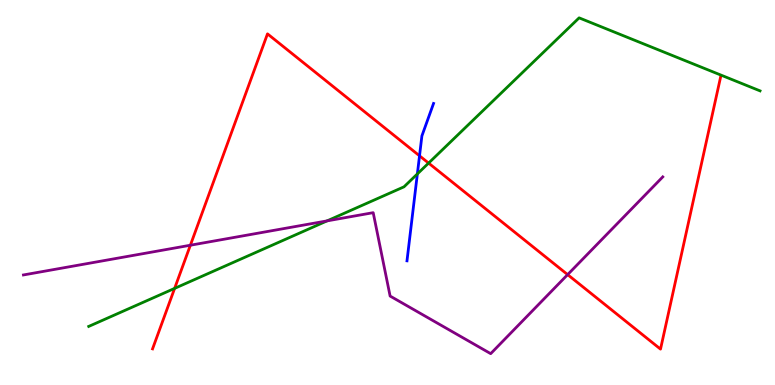[{'lines': ['blue', 'red'], 'intersections': [{'x': 5.41, 'y': 5.95}]}, {'lines': ['green', 'red'], 'intersections': [{'x': 2.25, 'y': 2.51}, {'x': 5.53, 'y': 5.76}]}, {'lines': ['purple', 'red'], 'intersections': [{'x': 2.46, 'y': 3.63}, {'x': 7.32, 'y': 2.87}]}, {'lines': ['blue', 'green'], 'intersections': [{'x': 5.39, 'y': 5.48}]}, {'lines': ['blue', 'purple'], 'intersections': []}, {'lines': ['green', 'purple'], 'intersections': [{'x': 4.22, 'y': 4.26}]}]